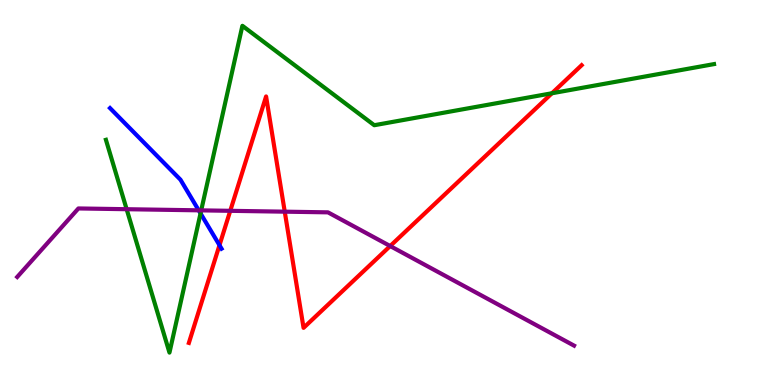[{'lines': ['blue', 'red'], 'intersections': [{'x': 2.83, 'y': 3.63}]}, {'lines': ['green', 'red'], 'intersections': [{'x': 7.12, 'y': 7.58}]}, {'lines': ['purple', 'red'], 'intersections': [{'x': 2.97, 'y': 4.52}, {'x': 3.67, 'y': 4.5}, {'x': 5.03, 'y': 3.61}]}, {'lines': ['blue', 'green'], 'intersections': [{'x': 2.59, 'y': 4.46}]}, {'lines': ['blue', 'purple'], 'intersections': [{'x': 2.56, 'y': 4.54}]}, {'lines': ['green', 'purple'], 'intersections': [{'x': 1.63, 'y': 4.57}, {'x': 2.6, 'y': 4.54}]}]